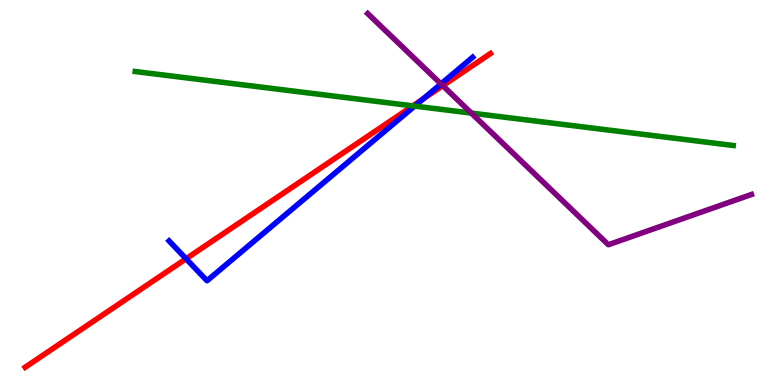[{'lines': ['blue', 'red'], 'intersections': [{'x': 2.4, 'y': 3.28}, {'x': 5.46, 'y': 7.43}]}, {'lines': ['green', 'red'], 'intersections': [{'x': 5.33, 'y': 7.25}]}, {'lines': ['purple', 'red'], 'intersections': [{'x': 5.71, 'y': 7.77}]}, {'lines': ['blue', 'green'], 'intersections': [{'x': 5.35, 'y': 7.24}]}, {'lines': ['blue', 'purple'], 'intersections': [{'x': 5.69, 'y': 7.82}]}, {'lines': ['green', 'purple'], 'intersections': [{'x': 6.08, 'y': 7.06}]}]